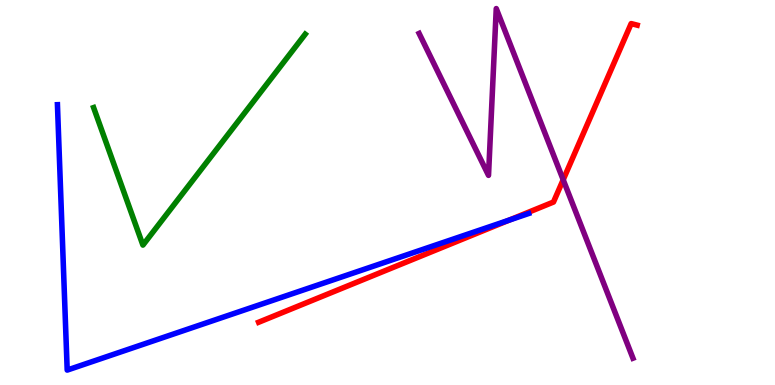[{'lines': ['blue', 'red'], 'intersections': [{'x': 6.57, 'y': 4.28}]}, {'lines': ['green', 'red'], 'intersections': []}, {'lines': ['purple', 'red'], 'intersections': [{'x': 7.27, 'y': 5.33}]}, {'lines': ['blue', 'green'], 'intersections': []}, {'lines': ['blue', 'purple'], 'intersections': []}, {'lines': ['green', 'purple'], 'intersections': []}]